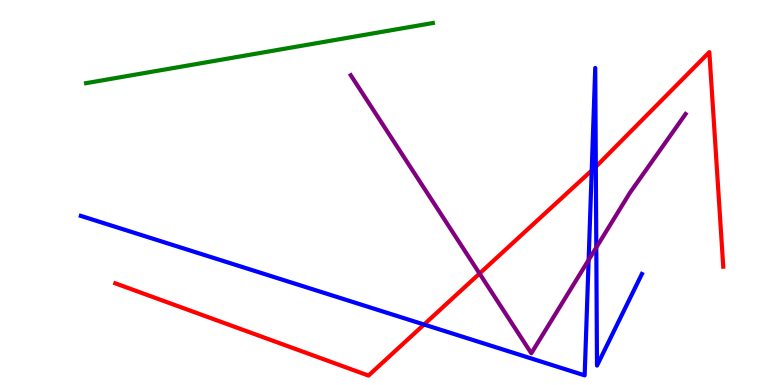[{'lines': ['blue', 'red'], 'intersections': [{'x': 5.47, 'y': 1.57}, {'x': 7.63, 'y': 5.57}, {'x': 7.69, 'y': 5.67}]}, {'lines': ['green', 'red'], 'intersections': []}, {'lines': ['purple', 'red'], 'intersections': [{'x': 6.19, 'y': 2.9}]}, {'lines': ['blue', 'green'], 'intersections': []}, {'lines': ['blue', 'purple'], 'intersections': [{'x': 7.6, 'y': 3.25}, {'x': 7.69, 'y': 3.57}]}, {'lines': ['green', 'purple'], 'intersections': []}]